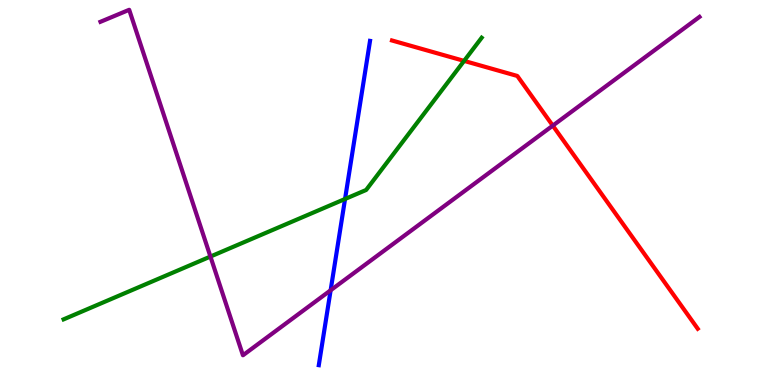[{'lines': ['blue', 'red'], 'intersections': []}, {'lines': ['green', 'red'], 'intersections': [{'x': 5.99, 'y': 8.42}]}, {'lines': ['purple', 'red'], 'intersections': [{'x': 7.13, 'y': 6.74}]}, {'lines': ['blue', 'green'], 'intersections': [{'x': 4.45, 'y': 4.83}]}, {'lines': ['blue', 'purple'], 'intersections': [{'x': 4.27, 'y': 2.46}]}, {'lines': ['green', 'purple'], 'intersections': [{'x': 2.72, 'y': 3.34}]}]